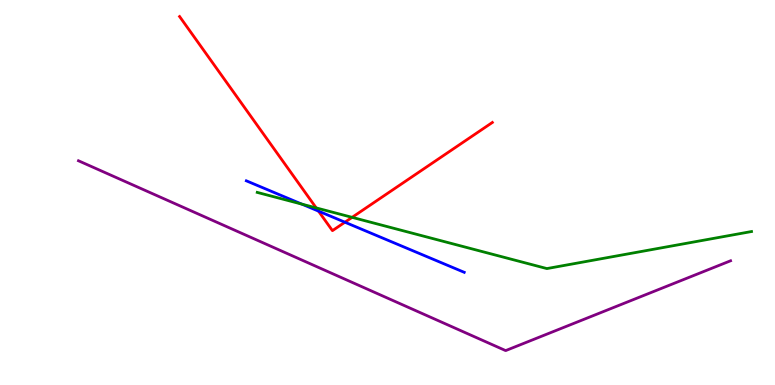[{'lines': ['blue', 'red'], 'intersections': [{'x': 4.11, 'y': 4.52}, {'x': 4.45, 'y': 4.23}]}, {'lines': ['green', 'red'], 'intersections': [{'x': 4.08, 'y': 4.6}, {'x': 4.54, 'y': 4.35}]}, {'lines': ['purple', 'red'], 'intersections': []}, {'lines': ['blue', 'green'], 'intersections': [{'x': 3.89, 'y': 4.7}]}, {'lines': ['blue', 'purple'], 'intersections': []}, {'lines': ['green', 'purple'], 'intersections': []}]